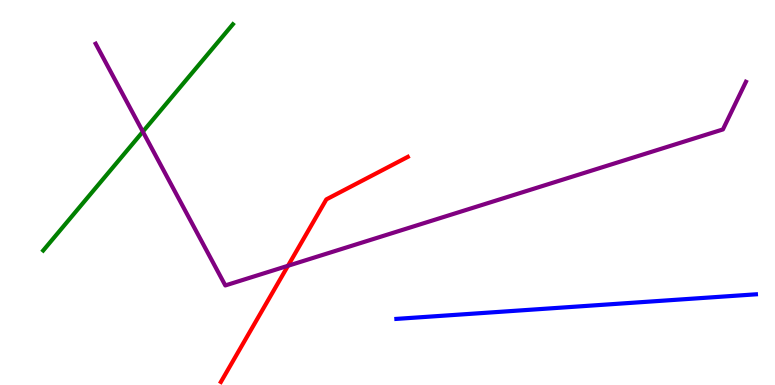[{'lines': ['blue', 'red'], 'intersections': []}, {'lines': ['green', 'red'], 'intersections': []}, {'lines': ['purple', 'red'], 'intersections': [{'x': 3.72, 'y': 3.1}]}, {'lines': ['blue', 'green'], 'intersections': []}, {'lines': ['blue', 'purple'], 'intersections': []}, {'lines': ['green', 'purple'], 'intersections': [{'x': 1.84, 'y': 6.58}]}]